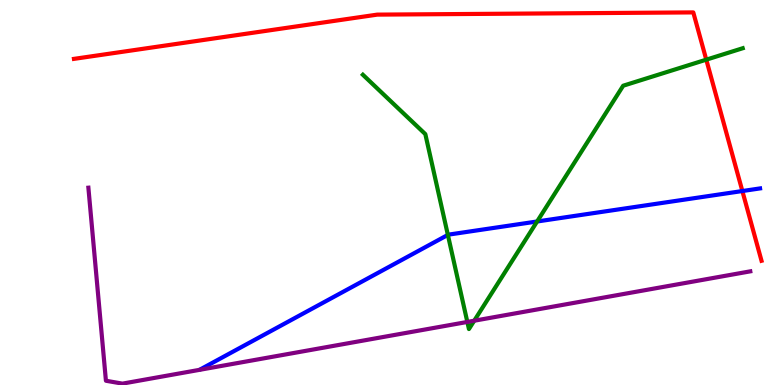[{'lines': ['blue', 'red'], 'intersections': [{'x': 9.58, 'y': 5.04}]}, {'lines': ['green', 'red'], 'intersections': [{'x': 9.11, 'y': 8.45}]}, {'lines': ['purple', 'red'], 'intersections': []}, {'lines': ['blue', 'green'], 'intersections': [{'x': 5.78, 'y': 3.9}, {'x': 6.93, 'y': 4.25}]}, {'lines': ['blue', 'purple'], 'intersections': []}, {'lines': ['green', 'purple'], 'intersections': [{'x': 6.03, 'y': 1.64}, {'x': 6.12, 'y': 1.67}]}]